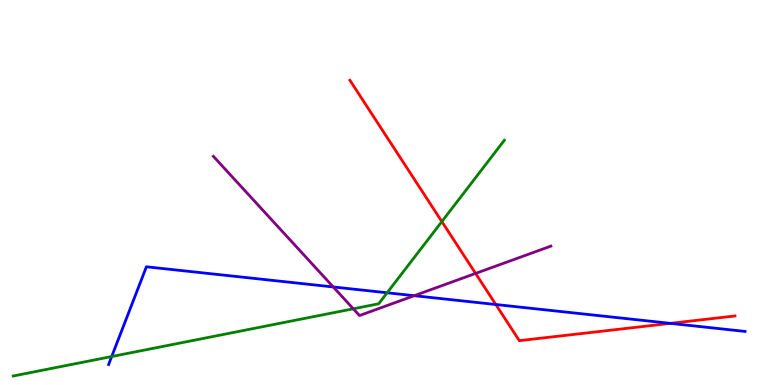[{'lines': ['blue', 'red'], 'intersections': [{'x': 6.4, 'y': 2.09}, {'x': 8.65, 'y': 1.6}]}, {'lines': ['green', 'red'], 'intersections': [{'x': 5.7, 'y': 4.24}]}, {'lines': ['purple', 'red'], 'intersections': [{'x': 6.14, 'y': 2.9}]}, {'lines': ['blue', 'green'], 'intersections': [{'x': 1.44, 'y': 0.739}, {'x': 5.0, 'y': 2.4}]}, {'lines': ['blue', 'purple'], 'intersections': [{'x': 4.3, 'y': 2.55}, {'x': 5.34, 'y': 2.32}]}, {'lines': ['green', 'purple'], 'intersections': [{'x': 4.56, 'y': 1.98}]}]